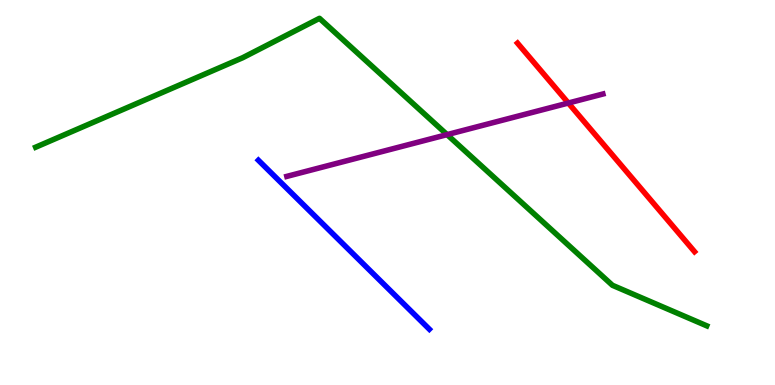[{'lines': ['blue', 'red'], 'intersections': []}, {'lines': ['green', 'red'], 'intersections': []}, {'lines': ['purple', 'red'], 'intersections': [{'x': 7.33, 'y': 7.32}]}, {'lines': ['blue', 'green'], 'intersections': []}, {'lines': ['blue', 'purple'], 'intersections': []}, {'lines': ['green', 'purple'], 'intersections': [{'x': 5.77, 'y': 6.5}]}]